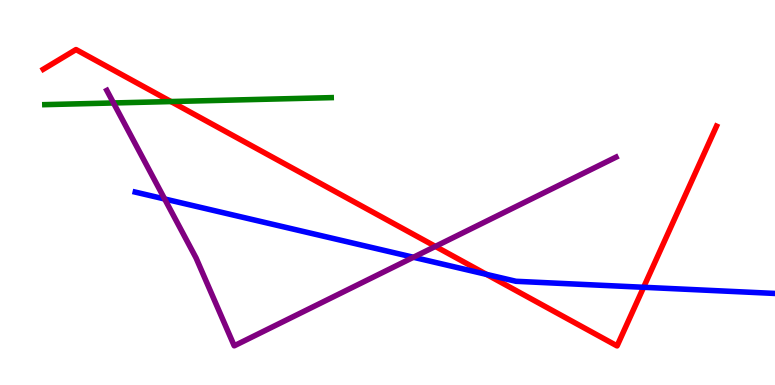[{'lines': ['blue', 'red'], 'intersections': [{'x': 6.28, 'y': 2.87}, {'x': 8.3, 'y': 2.54}]}, {'lines': ['green', 'red'], 'intersections': [{'x': 2.21, 'y': 7.36}]}, {'lines': ['purple', 'red'], 'intersections': [{'x': 5.62, 'y': 3.6}]}, {'lines': ['blue', 'green'], 'intersections': []}, {'lines': ['blue', 'purple'], 'intersections': [{'x': 2.12, 'y': 4.83}, {'x': 5.33, 'y': 3.32}]}, {'lines': ['green', 'purple'], 'intersections': [{'x': 1.46, 'y': 7.33}]}]